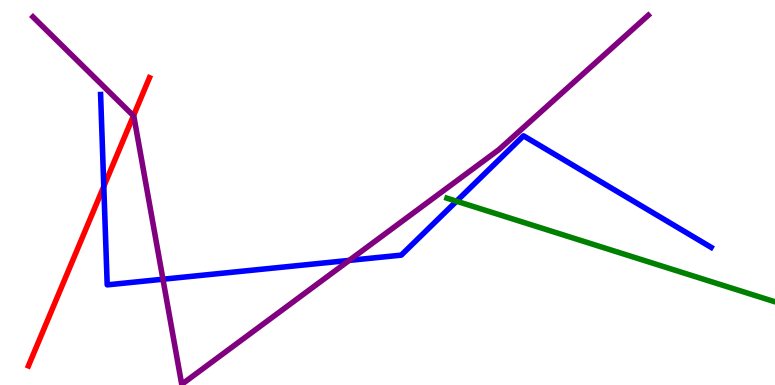[{'lines': ['blue', 'red'], 'intersections': [{'x': 1.34, 'y': 5.16}]}, {'lines': ['green', 'red'], 'intersections': []}, {'lines': ['purple', 'red'], 'intersections': [{'x': 1.72, 'y': 6.99}]}, {'lines': ['blue', 'green'], 'intersections': [{'x': 5.89, 'y': 4.77}]}, {'lines': ['blue', 'purple'], 'intersections': [{'x': 2.1, 'y': 2.75}, {'x': 4.51, 'y': 3.24}]}, {'lines': ['green', 'purple'], 'intersections': []}]